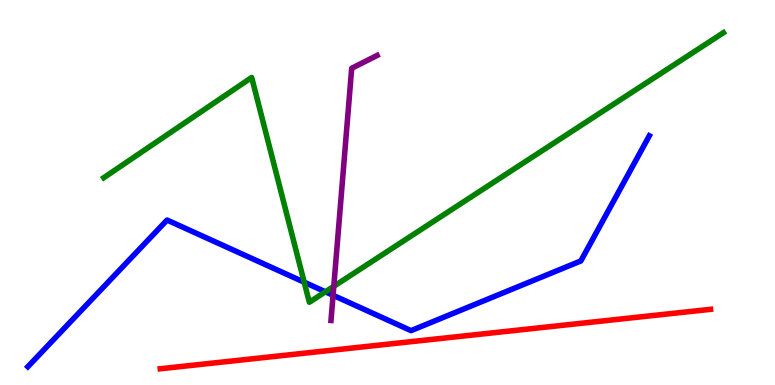[{'lines': ['blue', 'red'], 'intersections': []}, {'lines': ['green', 'red'], 'intersections': []}, {'lines': ['purple', 'red'], 'intersections': []}, {'lines': ['blue', 'green'], 'intersections': [{'x': 3.93, 'y': 2.67}, {'x': 4.2, 'y': 2.42}]}, {'lines': ['blue', 'purple'], 'intersections': [{'x': 4.3, 'y': 2.33}]}, {'lines': ['green', 'purple'], 'intersections': [{'x': 4.31, 'y': 2.56}]}]